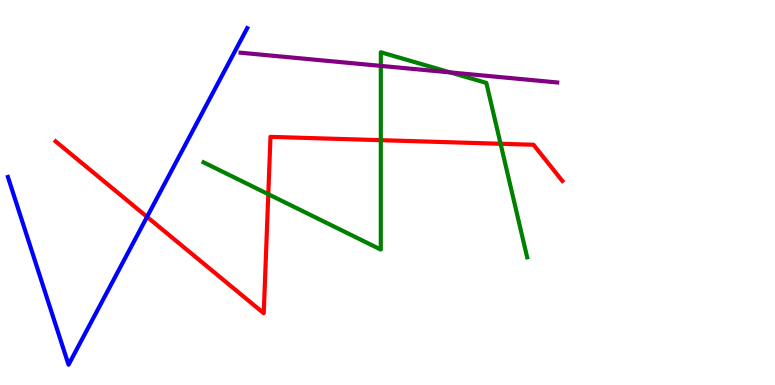[{'lines': ['blue', 'red'], 'intersections': [{'x': 1.9, 'y': 4.37}]}, {'lines': ['green', 'red'], 'intersections': [{'x': 3.46, 'y': 4.96}, {'x': 4.91, 'y': 6.36}, {'x': 6.46, 'y': 6.27}]}, {'lines': ['purple', 'red'], 'intersections': []}, {'lines': ['blue', 'green'], 'intersections': []}, {'lines': ['blue', 'purple'], 'intersections': []}, {'lines': ['green', 'purple'], 'intersections': [{'x': 4.91, 'y': 8.29}, {'x': 5.81, 'y': 8.12}]}]